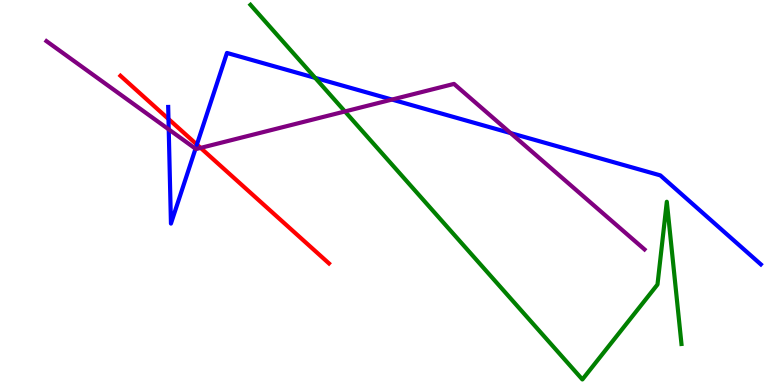[{'lines': ['blue', 'red'], 'intersections': [{'x': 2.17, 'y': 6.91}, {'x': 2.54, 'y': 6.25}]}, {'lines': ['green', 'red'], 'intersections': []}, {'lines': ['purple', 'red'], 'intersections': [{'x': 2.59, 'y': 6.16}]}, {'lines': ['blue', 'green'], 'intersections': [{'x': 4.07, 'y': 7.98}]}, {'lines': ['blue', 'purple'], 'intersections': [{'x': 2.18, 'y': 6.64}, {'x': 2.52, 'y': 6.14}, {'x': 5.06, 'y': 7.41}, {'x': 6.59, 'y': 6.54}]}, {'lines': ['green', 'purple'], 'intersections': [{'x': 4.45, 'y': 7.11}]}]